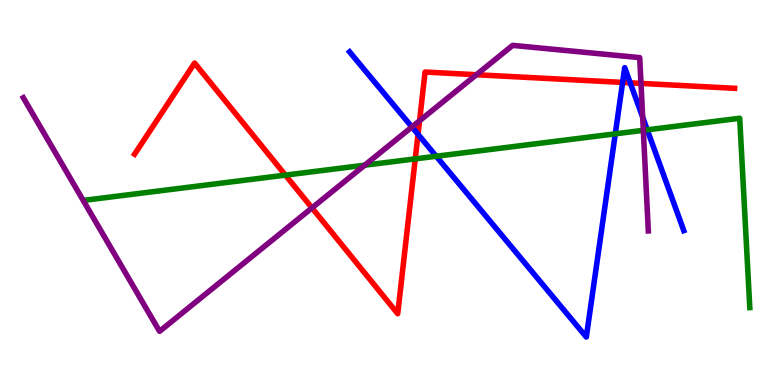[{'lines': ['blue', 'red'], 'intersections': [{'x': 5.39, 'y': 6.51}, {'x': 8.03, 'y': 7.86}, {'x': 8.13, 'y': 7.85}]}, {'lines': ['green', 'red'], 'intersections': [{'x': 3.68, 'y': 5.45}, {'x': 5.36, 'y': 5.87}]}, {'lines': ['purple', 'red'], 'intersections': [{'x': 4.03, 'y': 4.6}, {'x': 5.41, 'y': 6.86}, {'x': 6.15, 'y': 8.06}, {'x': 8.27, 'y': 7.83}]}, {'lines': ['blue', 'green'], 'intersections': [{'x': 5.63, 'y': 5.94}, {'x': 7.94, 'y': 6.52}, {'x': 8.35, 'y': 6.63}]}, {'lines': ['blue', 'purple'], 'intersections': [{'x': 5.31, 'y': 6.7}, {'x': 8.29, 'y': 6.96}]}, {'lines': ['green', 'purple'], 'intersections': [{'x': 4.71, 'y': 5.71}, {'x': 8.3, 'y': 6.61}]}]